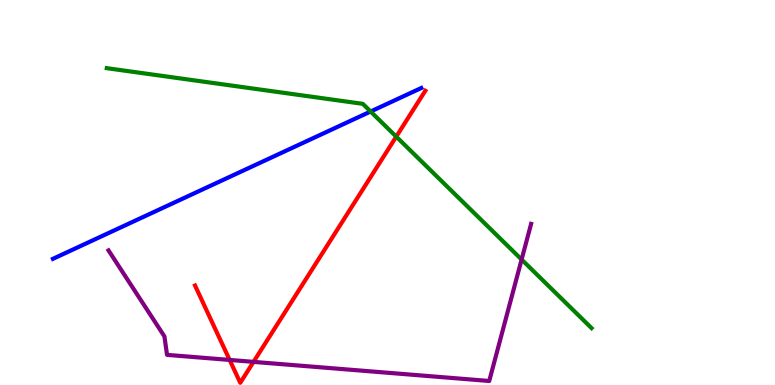[{'lines': ['blue', 'red'], 'intersections': []}, {'lines': ['green', 'red'], 'intersections': [{'x': 5.11, 'y': 6.45}]}, {'lines': ['purple', 'red'], 'intersections': [{'x': 2.96, 'y': 0.651}, {'x': 3.27, 'y': 0.601}]}, {'lines': ['blue', 'green'], 'intersections': [{'x': 4.78, 'y': 7.1}]}, {'lines': ['blue', 'purple'], 'intersections': []}, {'lines': ['green', 'purple'], 'intersections': [{'x': 6.73, 'y': 3.26}]}]